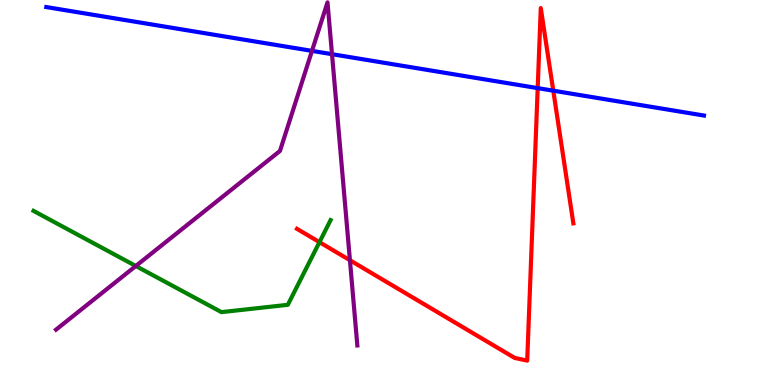[{'lines': ['blue', 'red'], 'intersections': [{'x': 6.94, 'y': 7.71}, {'x': 7.14, 'y': 7.64}]}, {'lines': ['green', 'red'], 'intersections': [{'x': 4.12, 'y': 3.71}]}, {'lines': ['purple', 'red'], 'intersections': [{'x': 4.52, 'y': 3.24}]}, {'lines': ['blue', 'green'], 'intersections': []}, {'lines': ['blue', 'purple'], 'intersections': [{'x': 4.03, 'y': 8.68}, {'x': 4.28, 'y': 8.59}]}, {'lines': ['green', 'purple'], 'intersections': [{'x': 1.75, 'y': 3.09}]}]